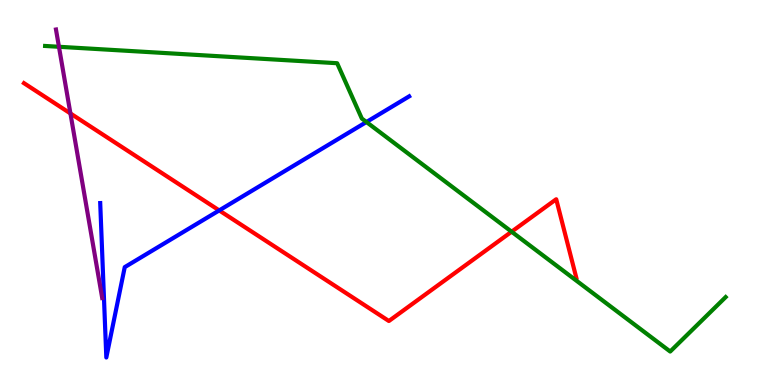[{'lines': ['blue', 'red'], 'intersections': [{'x': 2.83, 'y': 4.53}]}, {'lines': ['green', 'red'], 'intersections': [{'x': 6.6, 'y': 3.98}]}, {'lines': ['purple', 'red'], 'intersections': [{'x': 0.909, 'y': 7.05}]}, {'lines': ['blue', 'green'], 'intersections': [{'x': 4.73, 'y': 6.83}]}, {'lines': ['blue', 'purple'], 'intersections': []}, {'lines': ['green', 'purple'], 'intersections': [{'x': 0.761, 'y': 8.78}]}]